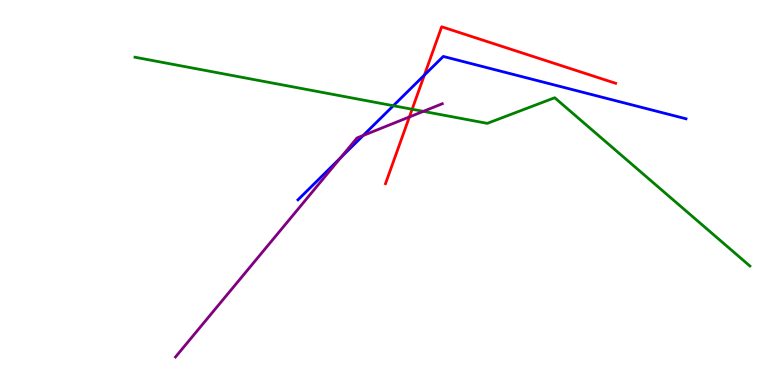[{'lines': ['blue', 'red'], 'intersections': [{'x': 5.48, 'y': 8.05}]}, {'lines': ['green', 'red'], 'intersections': [{'x': 5.32, 'y': 7.16}]}, {'lines': ['purple', 'red'], 'intersections': [{'x': 5.28, 'y': 6.96}]}, {'lines': ['blue', 'green'], 'intersections': [{'x': 5.08, 'y': 7.25}]}, {'lines': ['blue', 'purple'], 'intersections': [{'x': 4.4, 'y': 5.9}, {'x': 4.69, 'y': 6.48}]}, {'lines': ['green', 'purple'], 'intersections': [{'x': 5.46, 'y': 7.11}]}]